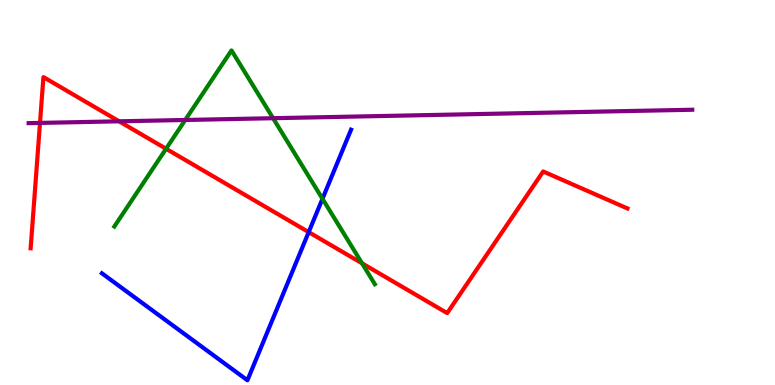[{'lines': ['blue', 'red'], 'intersections': [{'x': 3.98, 'y': 3.97}]}, {'lines': ['green', 'red'], 'intersections': [{'x': 2.14, 'y': 6.14}, {'x': 4.67, 'y': 3.16}]}, {'lines': ['purple', 'red'], 'intersections': [{'x': 0.516, 'y': 6.81}, {'x': 1.54, 'y': 6.85}]}, {'lines': ['blue', 'green'], 'intersections': [{'x': 4.16, 'y': 4.84}]}, {'lines': ['blue', 'purple'], 'intersections': []}, {'lines': ['green', 'purple'], 'intersections': [{'x': 2.39, 'y': 6.88}, {'x': 3.52, 'y': 6.93}]}]